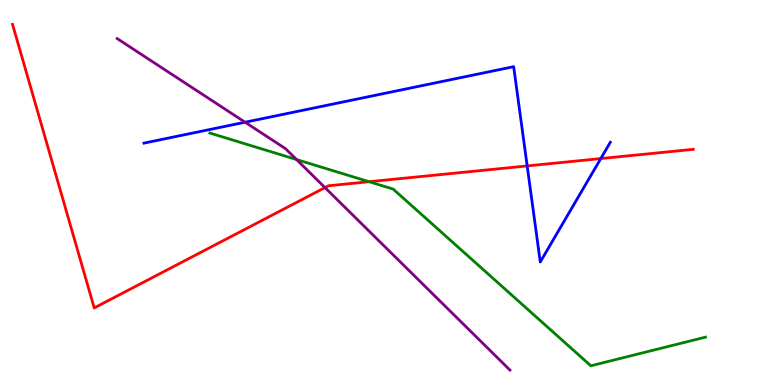[{'lines': ['blue', 'red'], 'intersections': [{'x': 6.8, 'y': 5.69}, {'x': 7.75, 'y': 5.88}]}, {'lines': ['green', 'red'], 'intersections': [{'x': 4.76, 'y': 5.28}]}, {'lines': ['purple', 'red'], 'intersections': [{'x': 4.19, 'y': 5.13}]}, {'lines': ['blue', 'green'], 'intersections': []}, {'lines': ['blue', 'purple'], 'intersections': [{'x': 3.16, 'y': 6.83}]}, {'lines': ['green', 'purple'], 'intersections': [{'x': 3.83, 'y': 5.86}]}]